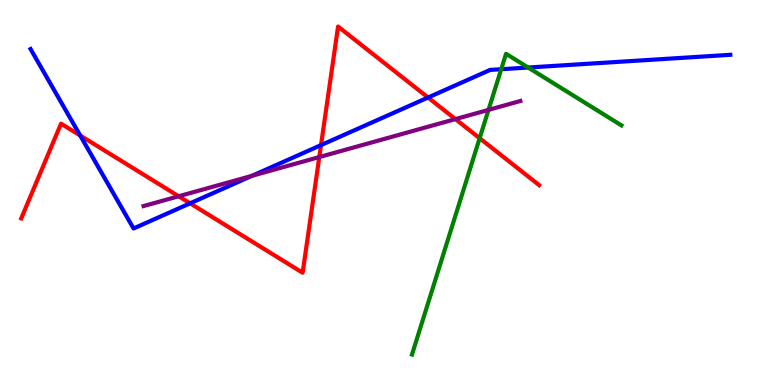[{'lines': ['blue', 'red'], 'intersections': [{'x': 1.03, 'y': 6.48}, {'x': 2.45, 'y': 4.72}, {'x': 4.14, 'y': 6.23}, {'x': 5.52, 'y': 7.47}]}, {'lines': ['green', 'red'], 'intersections': [{'x': 6.19, 'y': 6.41}]}, {'lines': ['purple', 'red'], 'intersections': [{'x': 2.31, 'y': 4.9}, {'x': 4.12, 'y': 5.92}, {'x': 5.88, 'y': 6.91}]}, {'lines': ['blue', 'green'], 'intersections': [{'x': 6.47, 'y': 8.2}, {'x': 6.82, 'y': 8.25}]}, {'lines': ['blue', 'purple'], 'intersections': [{'x': 3.25, 'y': 5.43}]}, {'lines': ['green', 'purple'], 'intersections': [{'x': 6.3, 'y': 7.15}]}]